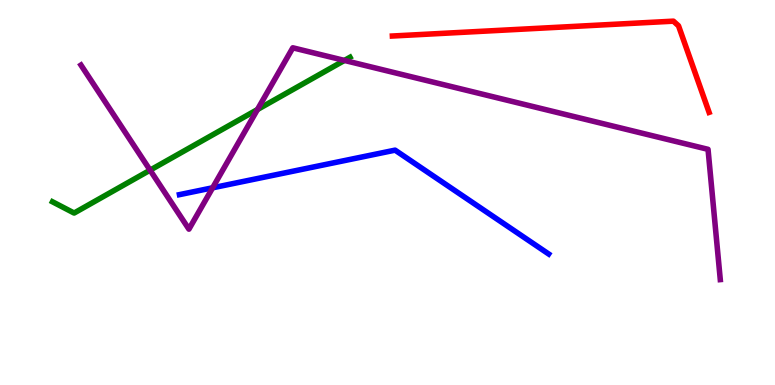[{'lines': ['blue', 'red'], 'intersections': []}, {'lines': ['green', 'red'], 'intersections': []}, {'lines': ['purple', 'red'], 'intersections': []}, {'lines': ['blue', 'green'], 'intersections': []}, {'lines': ['blue', 'purple'], 'intersections': [{'x': 2.74, 'y': 5.12}]}, {'lines': ['green', 'purple'], 'intersections': [{'x': 1.94, 'y': 5.58}, {'x': 3.32, 'y': 7.15}, {'x': 4.44, 'y': 8.43}]}]